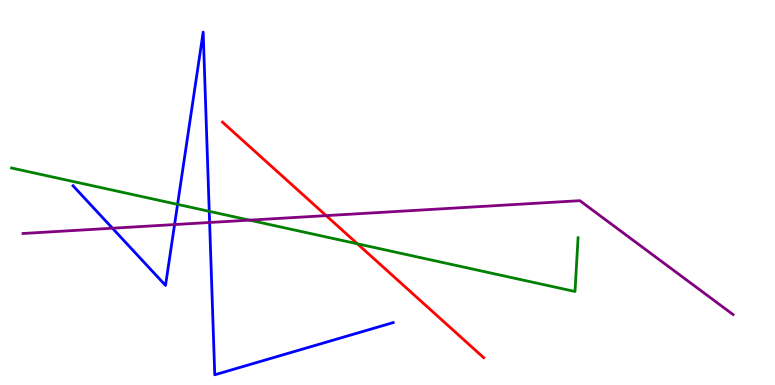[{'lines': ['blue', 'red'], 'intersections': []}, {'lines': ['green', 'red'], 'intersections': [{'x': 4.61, 'y': 3.67}]}, {'lines': ['purple', 'red'], 'intersections': [{'x': 4.21, 'y': 4.4}]}, {'lines': ['blue', 'green'], 'intersections': [{'x': 2.29, 'y': 4.69}, {'x': 2.7, 'y': 4.51}]}, {'lines': ['blue', 'purple'], 'intersections': [{'x': 1.45, 'y': 4.07}, {'x': 2.25, 'y': 4.17}, {'x': 2.7, 'y': 4.22}]}, {'lines': ['green', 'purple'], 'intersections': [{'x': 3.22, 'y': 4.28}]}]